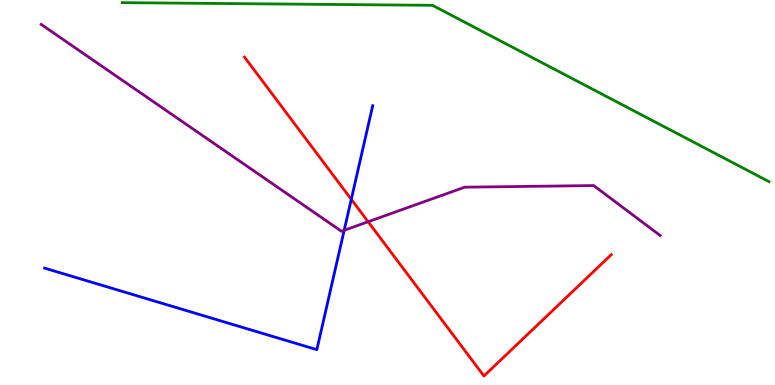[{'lines': ['blue', 'red'], 'intersections': [{'x': 4.53, 'y': 4.82}]}, {'lines': ['green', 'red'], 'intersections': []}, {'lines': ['purple', 'red'], 'intersections': [{'x': 4.75, 'y': 4.24}]}, {'lines': ['blue', 'green'], 'intersections': []}, {'lines': ['blue', 'purple'], 'intersections': [{'x': 4.44, 'y': 4.02}]}, {'lines': ['green', 'purple'], 'intersections': []}]